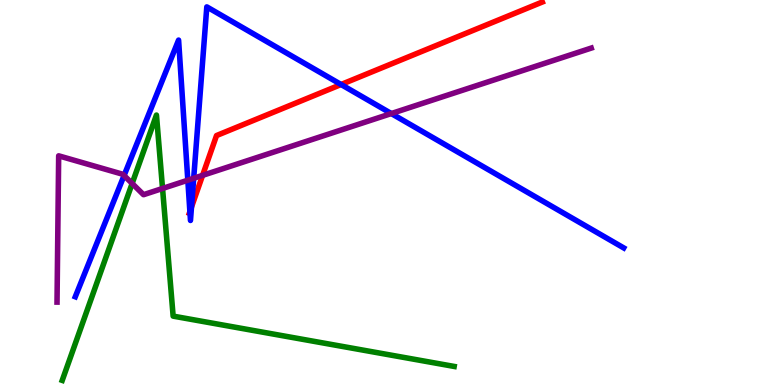[{'lines': ['blue', 'red'], 'intersections': [{'x': 2.45, 'y': 4.5}, {'x': 2.47, 'y': 4.62}, {'x': 4.4, 'y': 7.81}]}, {'lines': ['green', 'red'], 'intersections': []}, {'lines': ['purple', 'red'], 'intersections': [{'x': 2.61, 'y': 5.45}]}, {'lines': ['blue', 'green'], 'intersections': []}, {'lines': ['blue', 'purple'], 'intersections': [{'x': 1.6, 'y': 5.44}, {'x': 2.42, 'y': 5.32}, {'x': 2.5, 'y': 5.37}, {'x': 5.05, 'y': 7.05}]}, {'lines': ['green', 'purple'], 'intersections': [{'x': 1.71, 'y': 5.23}, {'x': 2.1, 'y': 5.1}]}]